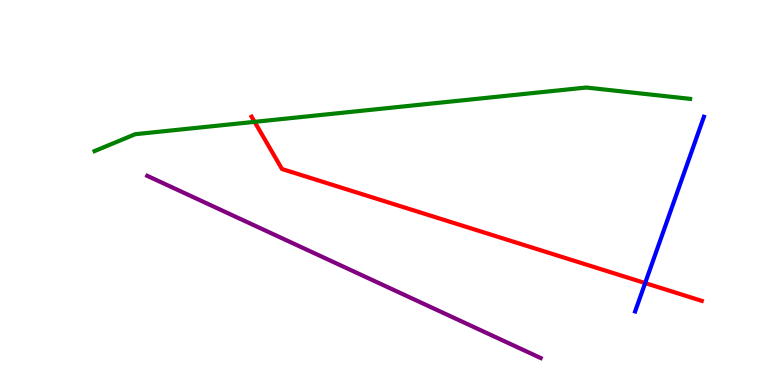[{'lines': ['blue', 'red'], 'intersections': [{'x': 8.32, 'y': 2.65}]}, {'lines': ['green', 'red'], 'intersections': [{'x': 3.29, 'y': 6.84}]}, {'lines': ['purple', 'red'], 'intersections': []}, {'lines': ['blue', 'green'], 'intersections': []}, {'lines': ['blue', 'purple'], 'intersections': []}, {'lines': ['green', 'purple'], 'intersections': []}]